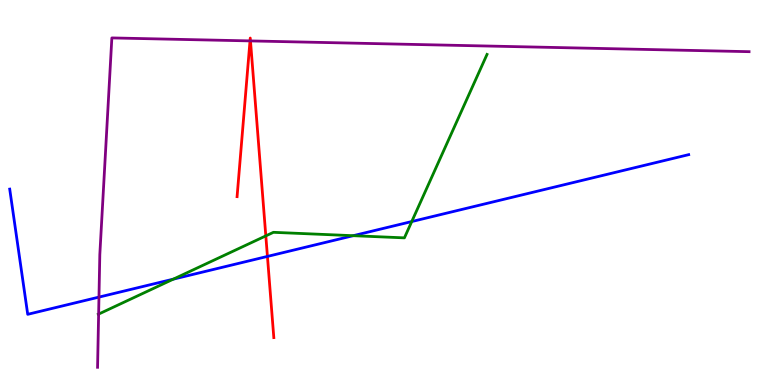[{'lines': ['blue', 'red'], 'intersections': [{'x': 3.45, 'y': 3.34}]}, {'lines': ['green', 'red'], 'intersections': [{'x': 3.43, 'y': 3.87}]}, {'lines': ['purple', 'red'], 'intersections': [{'x': 3.23, 'y': 8.94}, {'x': 3.23, 'y': 8.94}]}, {'lines': ['blue', 'green'], 'intersections': [{'x': 2.24, 'y': 2.75}, {'x': 4.56, 'y': 3.88}, {'x': 5.31, 'y': 4.25}]}, {'lines': ['blue', 'purple'], 'intersections': [{'x': 1.28, 'y': 2.28}]}, {'lines': ['green', 'purple'], 'intersections': [{'x': 1.27, 'y': 1.84}]}]